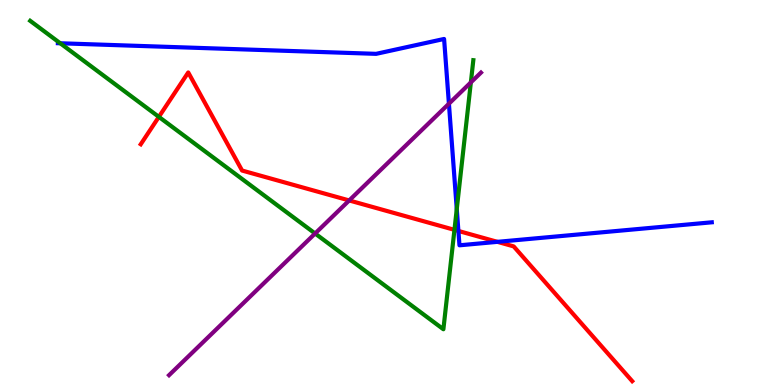[{'lines': ['blue', 'red'], 'intersections': [{'x': 5.91, 'y': 4.0}, {'x': 6.42, 'y': 3.72}]}, {'lines': ['green', 'red'], 'intersections': [{'x': 2.05, 'y': 6.96}, {'x': 5.86, 'y': 4.03}]}, {'lines': ['purple', 'red'], 'intersections': [{'x': 4.51, 'y': 4.79}]}, {'lines': ['blue', 'green'], 'intersections': [{'x': 0.778, 'y': 8.88}, {'x': 5.89, 'y': 4.57}]}, {'lines': ['blue', 'purple'], 'intersections': [{'x': 5.79, 'y': 7.31}]}, {'lines': ['green', 'purple'], 'intersections': [{'x': 4.07, 'y': 3.94}, {'x': 6.08, 'y': 7.86}]}]